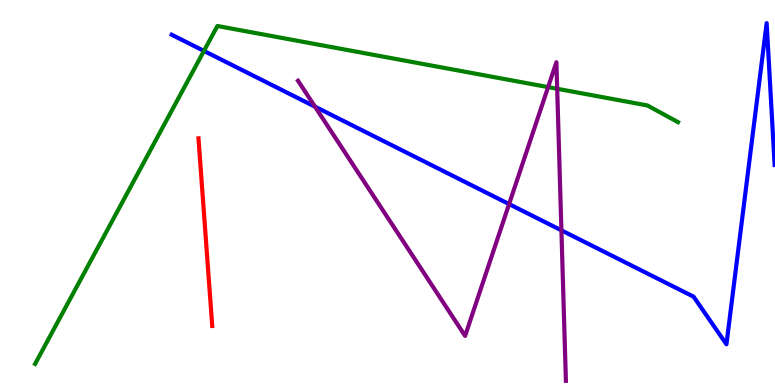[{'lines': ['blue', 'red'], 'intersections': []}, {'lines': ['green', 'red'], 'intersections': []}, {'lines': ['purple', 'red'], 'intersections': []}, {'lines': ['blue', 'green'], 'intersections': [{'x': 2.63, 'y': 8.68}]}, {'lines': ['blue', 'purple'], 'intersections': [{'x': 4.06, 'y': 7.23}, {'x': 6.57, 'y': 4.7}, {'x': 7.24, 'y': 4.02}]}, {'lines': ['green', 'purple'], 'intersections': [{'x': 7.07, 'y': 7.74}, {'x': 7.19, 'y': 7.69}]}]